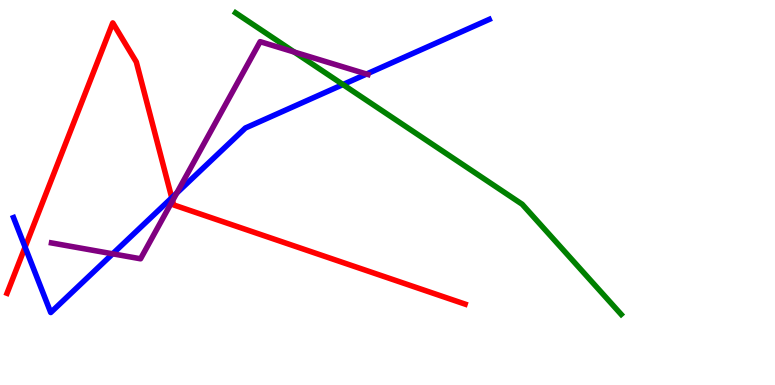[{'lines': ['blue', 'red'], 'intersections': [{'x': 0.324, 'y': 3.58}, {'x': 2.22, 'y': 4.86}]}, {'lines': ['green', 'red'], 'intersections': []}, {'lines': ['purple', 'red'], 'intersections': [{'x': 2.23, 'y': 4.79}]}, {'lines': ['blue', 'green'], 'intersections': [{'x': 4.43, 'y': 7.8}]}, {'lines': ['blue', 'purple'], 'intersections': [{'x': 1.45, 'y': 3.41}, {'x': 2.28, 'y': 4.99}, {'x': 4.73, 'y': 8.08}]}, {'lines': ['green', 'purple'], 'intersections': [{'x': 3.8, 'y': 8.65}]}]